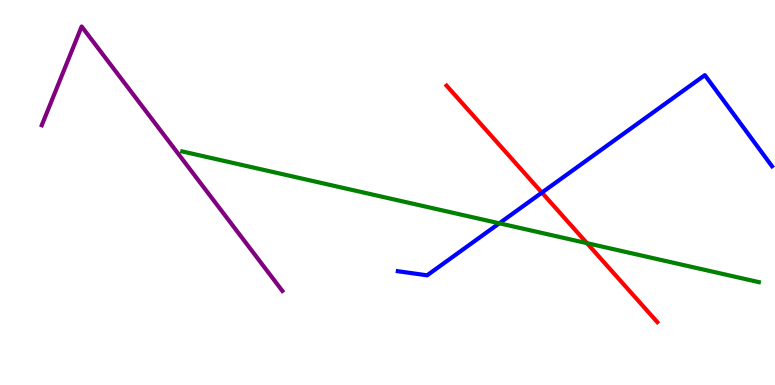[{'lines': ['blue', 'red'], 'intersections': [{'x': 6.99, 'y': 5.0}]}, {'lines': ['green', 'red'], 'intersections': [{'x': 7.57, 'y': 3.68}]}, {'lines': ['purple', 'red'], 'intersections': []}, {'lines': ['blue', 'green'], 'intersections': [{'x': 6.44, 'y': 4.2}]}, {'lines': ['blue', 'purple'], 'intersections': []}, {'lines': ['green', 'purple'], 'intersections': []}]